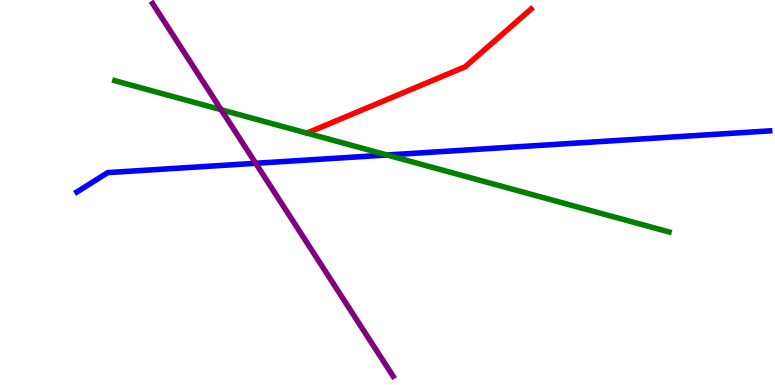[{'lines': ['blue', 'red'], 'intersections': []}, {'lines': ['green', 'red'], 'intersections': []}, {'lines': ['purple', 'red'], 'intersections': []}, {'lines': ['blue', 'green'], 'intersections': [{'x': 5.0, 'y': 5.97}]}, {'lines': ['blue', 'purple'], 'intersections': [{'x': 3.3, 'y': 5.76}]}, {'lines': ['green', 'purple'], 'intersections': [{'x': 2.85, 'y': 7.15}]}]